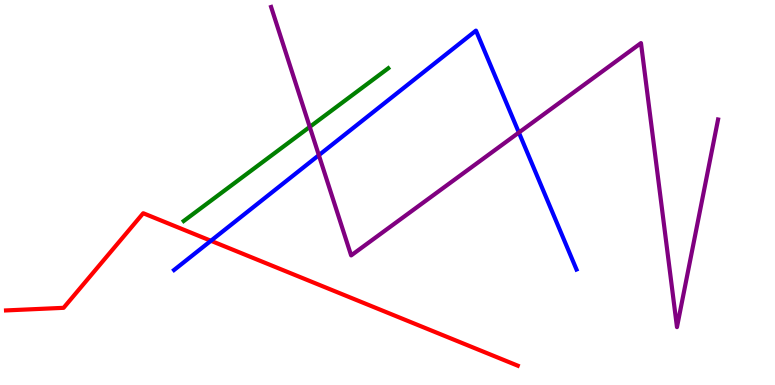[{'lines': ['blue', 'red'], 'intersections': [{'x': 2.72, 'y': 3.75}]}, {'lines': ['green', 'red'], 'intersections': []}, {'lines': ['purple', 'red'], 'intersections': []}, {'lines': ['blue', 'green'], 'intersections': []}, {'lines': ['blue', 'purple'], 'intersections': [{'x': 4.11, 'y': 5.97}, {'x': 6.7, 'y': 6.56}]}, {'lines': ['green', 'purple'], 'intersections': [{'x': 4.0, 'y': 6.7}]}]